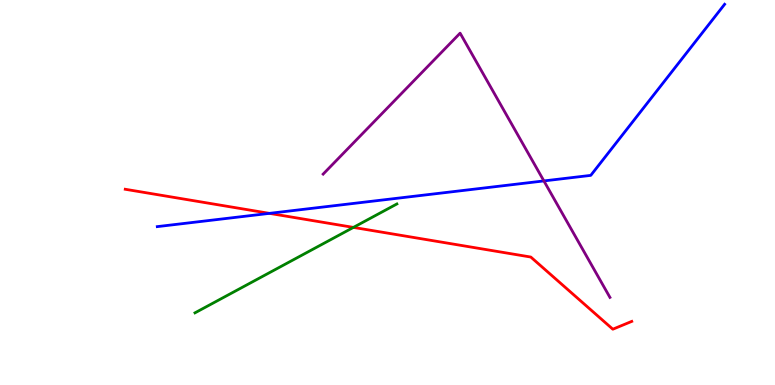[{'lines': ['blue', 'red'], 'intersections': [{'x': 3.48, 'y': 4.46}]}, {'lines': ['green', 'red'], 'intersections': [{'x': 4.56, 'y': 4.09}]}, {'lines': ['purple', 'red'], 'intersections': []}, {'lines': ['blue', 'green'], 'intersections': []}, {'lines': ['blue', 'purple'], 'intersections': [{'x': 7.02, 'y': 5.3}]}, {'lines': ['green', 'purple'], 'intersections': []}]